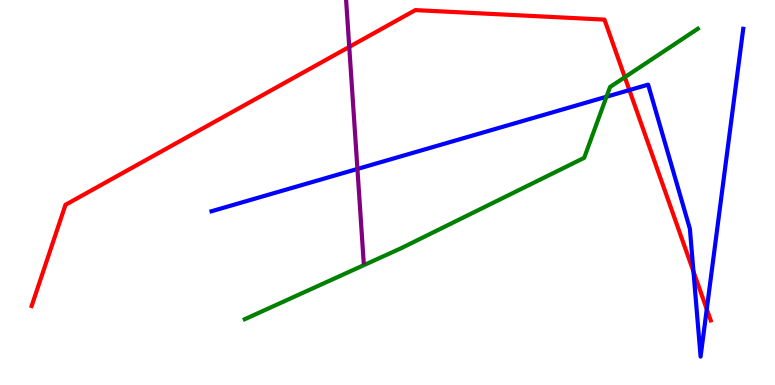[{'lines': ['blue', 'red'], 'intersections': [{'x': 8.12, 'y': 7.66}, {'x': 8.95, 'y': 2.95}, {'x': 9.12, 'y': 1.97}]}, {'lines': ['green', 'red'], 'intersections': [{'x': 8.06, 'y': 7.99}]}, {'lines': ['purple', 'red'], 'intersections': [{'x': 4.51, 'y': 8.78}]}, {'lines': ['blue', 'green'], 'intersections': [{'x': 7.83, 'y': 7.49}]}, {'lines': ['blue', 'purple'], 'intersections': [{'x': 4.61, 'y': 5.61}]}, {'lines': ['green', 'purple'], 'intersections': []}]